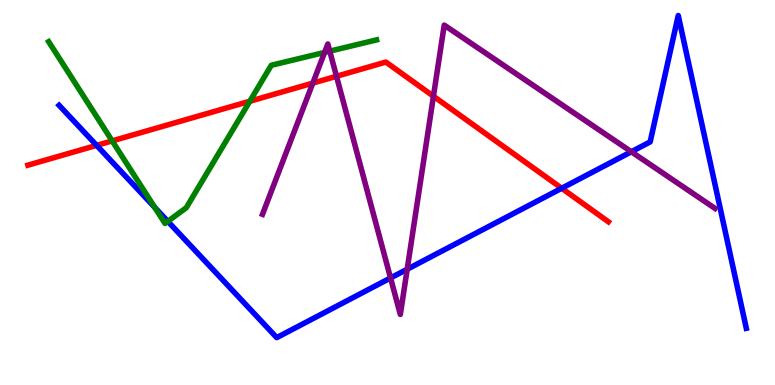[{'lines': ['blue', 'red'], 'intersections': [{'x': 1.25, 'y': 6.22}, {'x': 7.25, 'y': 5.11}]}, {'lines': ['green', 'red'], 'intersections': [{'x': 1.45, 'y': 6.34}, {'x': 3.22, 'y': 7.37}]}, {'lines': ['purple', 'red'], 'intersections': [{'x': 4.04, 'y': 7.84}, {'x': 4.34, 'y': 8.02}, {'x': 5.59, 'y': 7.5}]}, {'lines': ['blue', 'green'], 'intersections': [{'x': 2.0, 'y': 4.61}, {'x': 2.17, 'y': 4.25}]}, {'lines': ['blue', 'purple'], 'intersections': [{'x': 5.04, 'y': 2.78}, {'x': 5.25, 'y': 3.01}, {'x': 8.15, 'y': 6.06}]}, {'lines': ['green', 'purple'], 'intersections': [{'x': 4.19, 'y': 8.64}, {'x': 4.26, 'y': 8.67}]}]